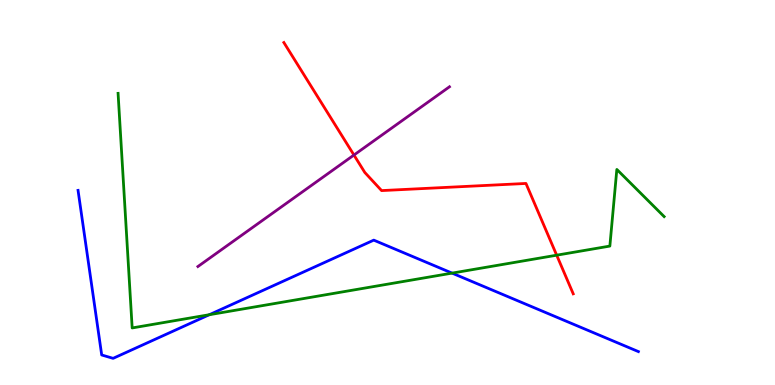[{'lines': ['blue', 'red'], 'intersections': []}, {'lines': ['green', 'red'], 'intersections': [{'x': 7.18, 'y': 3.37}]}, {'lines': ['purple', 'red'], 'intersections': [{'x': 4.57, 'y': 5.97}]}, {'lines': ['blue', 'green'], 'intersections': [{'x': 2.7, 'y': 1.83}, {'x': 5.83, 'y': 2.91}]}, {'lines': ['blue', 'purple'], 'intersections': []}, {'lines': ['green', 'purple'], 'intersections': []}]